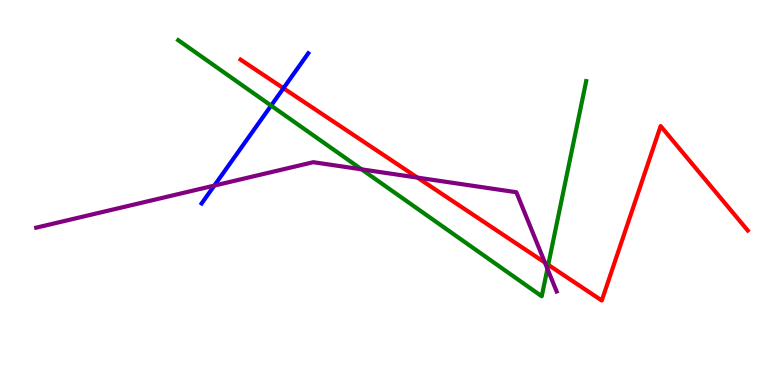[{'lines': ['blue', 'red'], 'intersections': [{'x': 3.66, 'y': 7.71}]}, {'lines': ['green', 'red'], 'intersections': [{'x': 7.07, 'y': 3.12}]}, {'lines': ['purple', 'red'], 'intersections': [{'x': 5.39, 'y': 5.39}, {'x': 7.03, 'y': 3.18}]}, {'lines': ['blue', 'green'], 'intersections': [{'x': 3.5, 'y': 7.26}]}, {'lines': ['blue', 'purple'], 'intersections': [{'x': 2.77, 'y': 5.18}]}, {'lines': ['green', 'purple'], 'intersections': [{'x': 4.67, 'y': 5.6}, {'x': 7.06, 'y': 3.02}]}]